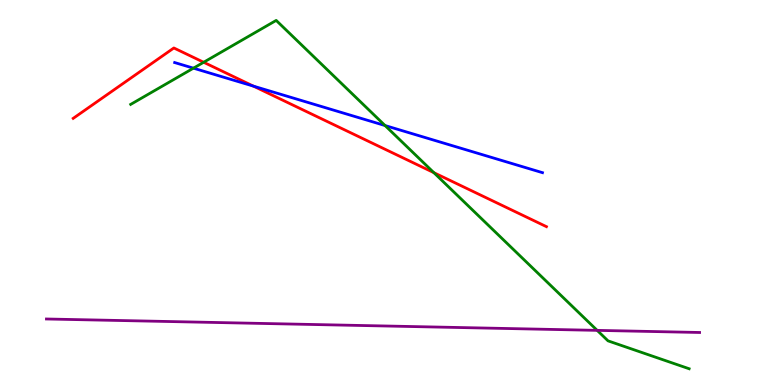[{'lines': ['blue', 'red'], 'intersections': [{'x': 3.27, 'y': 7.76}]}, {'lines': ['green', 'red'], 'intersections': [{'x': 2.63, 'y': 8.38}, {'x': 5.6, 'y': 5.52}]}, {'lines': ['purple', 'red'], 'intersections': []}, {'lines': ['blue', 'green'], 'intersections': [{'x': 2.5, 'y': 8.23}, {'x': 4.97, 'y': 6.74}]}, {'lines': ['blue', 'purple'], 'intersections': []}, {'lines': ['green', 'purple'], 'intersections': [{'x': 7.71, 'y': 1.42}]}]